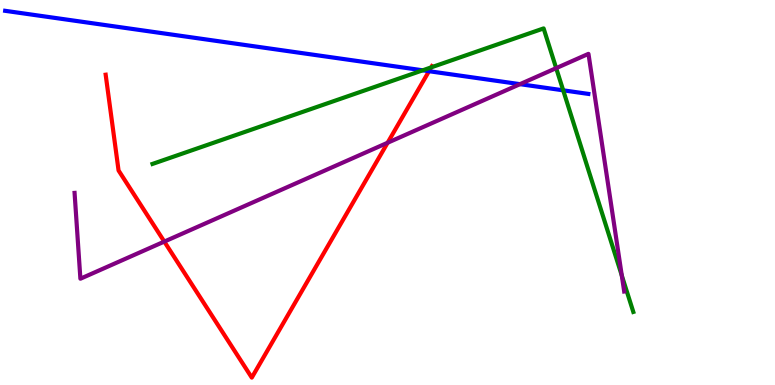[{'lines': ['blue', 'red'], 'intersections': [{'x': 5.54, 'y': 8.15}]}, {'lines': ['green', 'red'], 'intersections': [{'x': 5.56, 'y': 8.25}]}, {'lines': ['purple', 'red'], 'intersections': [{'x': 2.12, 'y': 3.73}, {'x': 5.0, 'y': 6.29}]}, {'lines': ['blue', 'green'], 'intersections': [{'x': 5.45, 'y': 8.17}, {'x': 7.27, 'y': 7.65}]}, {'lines': ['blue', 'purple'], 'intersections': [{'x': 6.71, 'y': 7.81}]}, {'lines': ['green', 'purple'], 'intersections': [{'x': 7.18, 'y': 8.23}, {'x': 8.02, 'y': 2.84}]}]